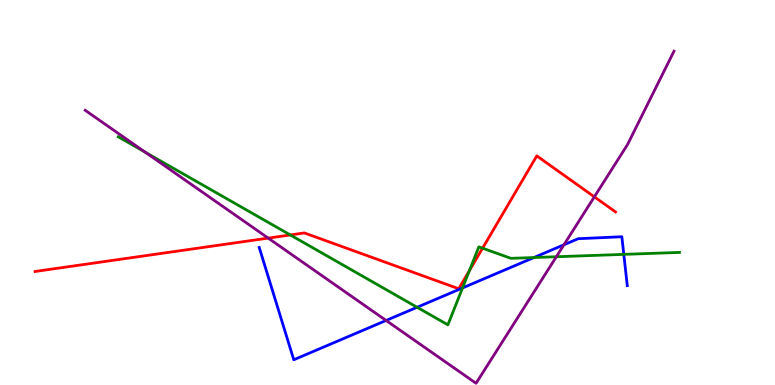[{'lines': ['blue', 'red'], 'intersections': []}, {'lines': ['green', 'red'], 'intersections': [{'x': 3.75, 'y': 3.9}, {'x': 6.06, 'y': 2.97}, {'x': 6.23, 'y': 3.55}]}, {'lines': ['purple', 'red'], 'intersections': [{'x': 3.46, 'y': 3.82}, {'x': 7.67, 'y': 4.89}]}, {'lines': ['blue', 'green'], 'intersections': [{'x': 5.38, 'y': 2.02}, {'x': 5.97, 'y': 2.52}, {'x': 6.89, 'y': 3.31}, {'x': 8.05, 'y': 3.39}]}, {'lines': ['blue', 'purple'], 'intersections': [{'x': 4.98, 'y': 1.68}, {'x': 7.28, 'y': 3.64}]}, {'lines': ['green', 'purple'], 'intersections': [{'x': 1.87, 'y': 6.05}, {'x': 7.18, 'y': 3.33}]}]